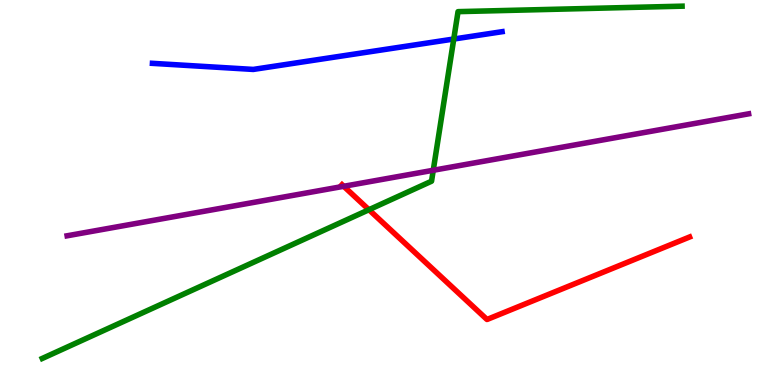[{'lines': ['blue', 'red'], 'intersections': []}, {'lines': ['green', 'red'], 'intersections': [{'x': 4.76, 'y': 4.55}]}, {'lines': ['purple', 'red'], 'intersections': [{'x': 4.44, 'y': 5.16}]}, {'lines': ['blue', 'green'], 'intersections': [{'x': 5.85, 'y': 8.99}]}, {'lines': ['blue', 'purple'], 'intersections': []}, {'lines': ['green', 'purple'], 'intersections': [{'x': 5.59, 'y': 5.58}]}]